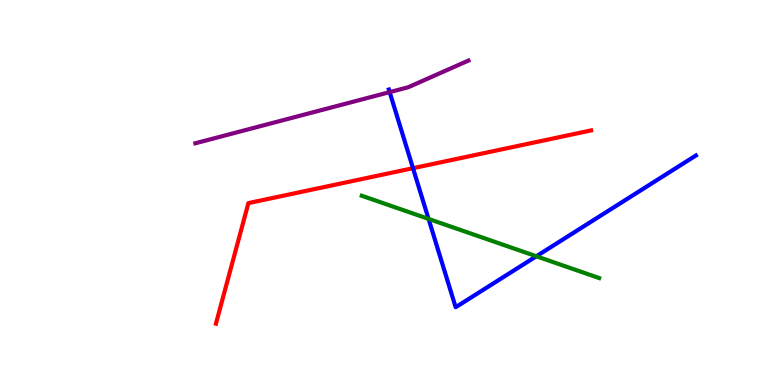[{'lines': ['blue', 'red'], 'intersections': [{'x': 5.33, 'y': 5.63}]}, {'lines': ['green', 'red'], 'intersections': []}, {'lines': ['purple', 'red'], 'intersections': []}, {'lines': ['blue', 'green'], 'intersections': [{'x': 5.53, 'y': 4.31}, {'x': 6.92, 'y': 3.34}]}, {'lines': ['blue', 'purple'], 'intersections': [{'x': 5.03, 'y': 7.61}]}, {'lines': ['green', 'purple'], 'intersections': []}]